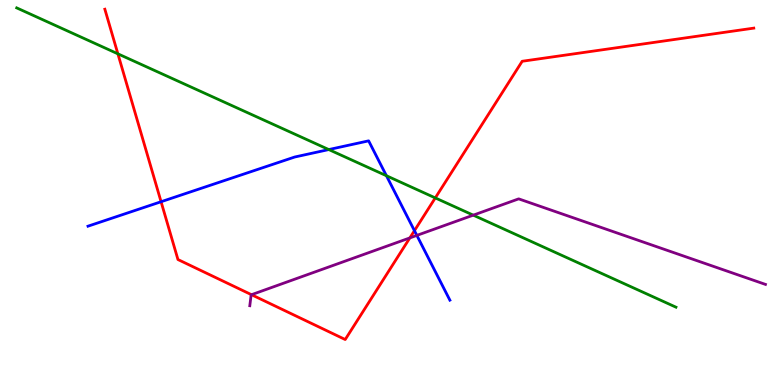[{'lines': ['blue', 'red'], 'intersections': [{'x': 2.08, 'y': 4.76}, {'x': 5.35, 'y': 4.01}]}, {'lines': ['green', 'red'], 'intersections': [{'x': 1.52, 'y': 8.6}, {'x': 5.62, 'y': 4.86}]}, {'lines': ['purple', 'red'], 'intersections': [{'x': 3.25, 'y': 2.35}, {'x': 5.29, 'y': 3.82}]}, {'lines': ['blue', 'green'], 'intersections': [{'x': 4.24, 'y': 6.12}, {'x': 4.99, 'y': 5.44}]}, {'lines': ['blue', 'purple'], 'intersections': [{'x': 5.38, 'y': 3.89}]}, {'lines': ['green', 'purple'], 'intersections': [{'x': 6.11, 'y': 4.41}]}]